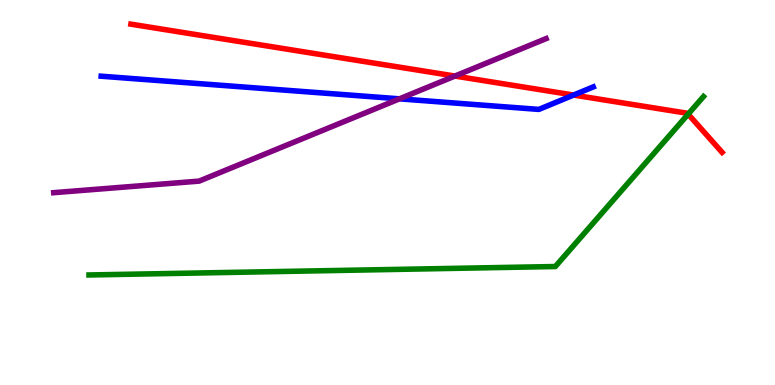[{'lines': ['blue', 'red'], 'intersections': [{'x': 7.4, 'y': 7.53}]}, {'lines': ['green', 'red'], 'intersections': [{'x': 8.88, 'y': 7.03}]}, {'lines': ['purple', 'red'], 'intersections': [{'x': 5.87, 'y': 8.02}]}, {'lines': ['blue', 'green'], 'intersections': []}, {'lines': ['blue', 'purple'], 'intersections': [{'x': 5.15, 'y': 7.43}]}, {'lines': ['green', 'purple'], 'intersections': []}]